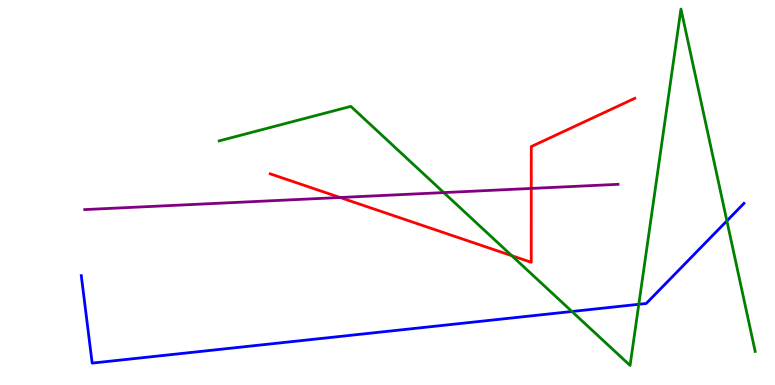[{'lines': ['blue', 'red'], 'intersections': []}, {'lines': ['green', 'red'], 'intersections': [{'x': 6.6, 'y': 3.36}]}, {'lines': ['purple', 'red'], 'intersections': [{'x': 4.39, 'y': 4.87}, {'x': 6.86, 'y': 5.11}]}, {'lines': ['blue', 'green'], 'intersections': [{'x': 7.38, 'y': 1.91}, {'x': 8.24, 'y': 2.1}, {'x': 9.38, 'y': 4.26}]}, {'lines': ['blue', 'purple'], 'intersections': []}, {'lines': ['green', 'purple'], 'intersections': [{'x': 5.73, 'y': 5.0}]}]